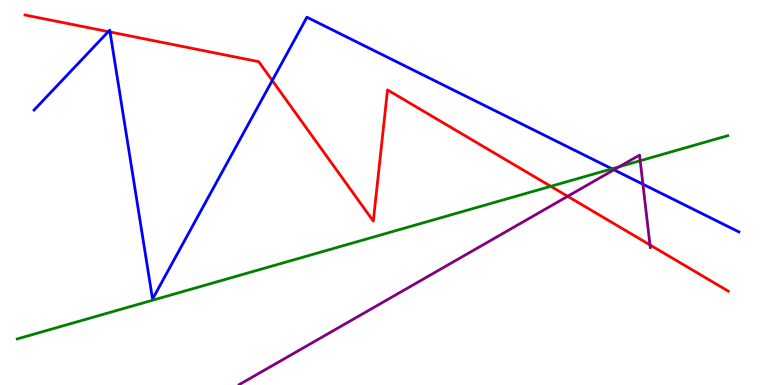[{'lines': ['blue', 'red'], 'intersections': [{'x': 1.4, 'y': 9.18}, {'x': 1.42, 'y': 9.17}, {'x': 3.51, 'y': 7.91}]}, {'lines': ['green', 'red'], 'intersections': [{'x': 7.11, 'y': 5.16}]}, {'lines': ['purple', 'red'], 'intersections': [{'x': 7.32, 'y': 4.9}, {'x': 8.39, 'y': 3.64}]}, {'lines': ['blue', 'green'], 'intersections': [{'x': 7.9, 'y': 5.62}]}, {'lines': ['blue', 'purple'], 'intersections': [{'x': 7.92, 'y': 5.59}, {'x': 8.3, 'y': 5.22}]}, {'lines': ['green', 'purple'], 'intersections': [{'x': 7.99, 'y': 5.67}, {'x': 8.26, 'y': 5.82}]}]